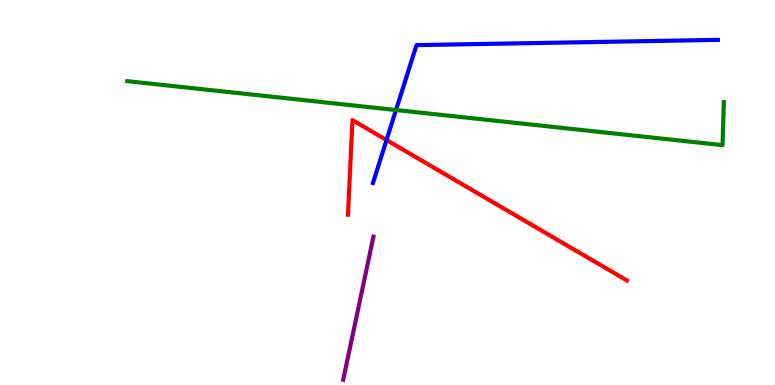[{'lines': ['blue', 'red'], 'intersections': [{'x': 4.99, 'y': 6.36}]}, {'lines': ['green', 'red'], 'intersections': []}, {'lines': ['purple', 'red'], 'intersections': []}, {'lines': ['blue', 'green'], 'intersections': [{'x': 5.11, 'y': 7.14}]}, {'lines': ['blue', 'purple'], 'intersections': []}, {'lines': ['green', 'purple'], 'intersections': []}]